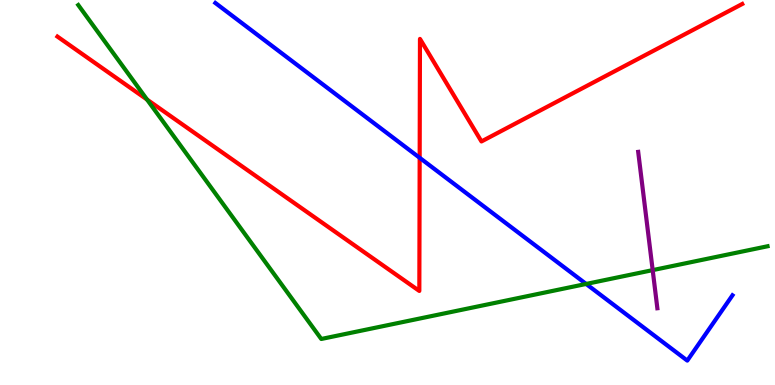[{'lines': ['blue', 'red'], 'intersections': [{'x': 5.42, 'y': 5.9}]}, {'lines': ['green', 'red'], 'intersections': [{'x': 1.9, 'y': 7.41}]}, {'lines': ['purple', 'red'], 'intersections': []}, {'lines': ['blue', 'green'], 'intersections': [{'x': 7.56, 'y': 2.62}]}, {'lines': ['blue', 'purple'], 'intersections': []}, {'lines': ['green', 'purple'], 'intersections': [{'x': 8.42, 'y': 2.98}]}]